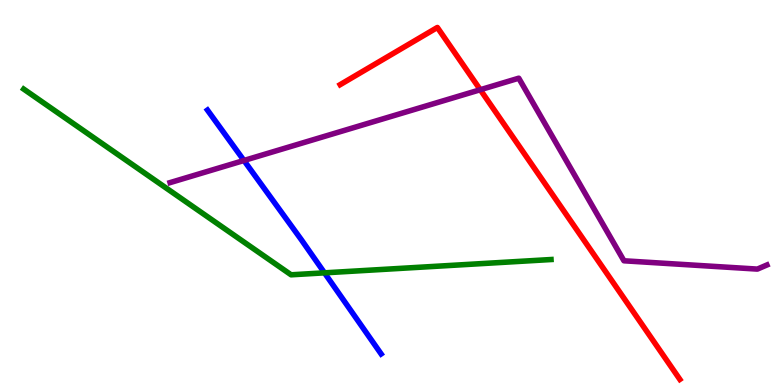[{'lines': ['blue', 'red'], 'intersections': []}, {'lines': ['green', 'red'], 'intersections': []}, {'lines': ['purple', 'red'], 'intersections': [{'x': 6.2, 'y': 7.67}]}, {'lines': ['blue', 'green'], 'intersections': [{'x': 4.19, 'y': 2.91}]}, {'lines': ['blue', 'purple'], 'intersections': [{'x': 3.15, 'y': 5.83}]}, {'lines': ['green', 'purple'], 'intersections': []}]